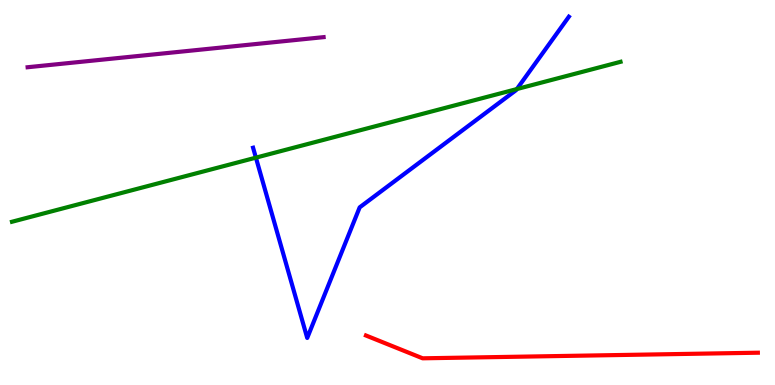[{'lines': ['blue', 'red'], 'intersections': []}, {'lines': ['green', 'red'], 'intersections': []}, {'lines': ['purple', 'red'], 'intersections': []}, {'lines': ['blue', 'green'], 'intersections': [{'x': 3.3, 'y': 5.91}, {'x': 6.67, 'y': 7.69}]}, {'lines': ['blue', 'purple'], 'intersections': []}, {'lines': ['green', 'purple'], 'intersections': []}]